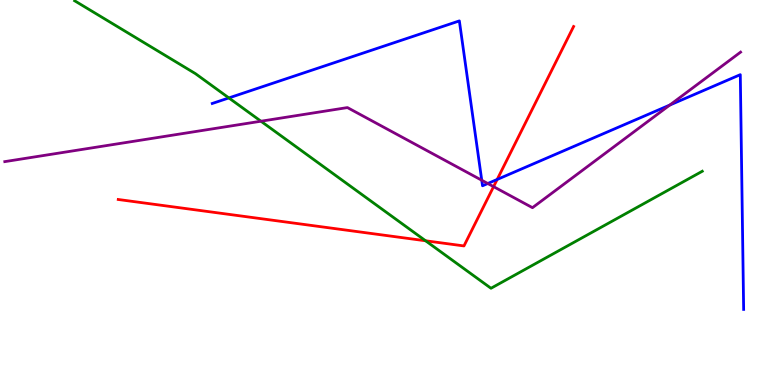[{'lines': ['blue', 'red'], 'intersections': [{'x': 6.42, 'y': 5.34}]}, {'lines': ['green', 'red'], 'intersections': [{'x': 5.49, 'y': 3.75}]}, {'lines': ['purple', 'red'], 'intersections': [{'x': 6.37, 'y': 5.15}]}, {'lines': ['blue', 'green'], 'intersections': [{'x': 2.95, 'y': 7.46}]}, {'lines': ['blue', 'purple'], 'intersections': [{'x': 6.22, 'y': 5.32}, {'x': 6.29, 'y': 5.23}, {'x': 8.64, 'y': 7.27}]}, {'lines': ['green', 'purple'], 'intersections': [{'x': 3.37, 'y': 6.85}]}]